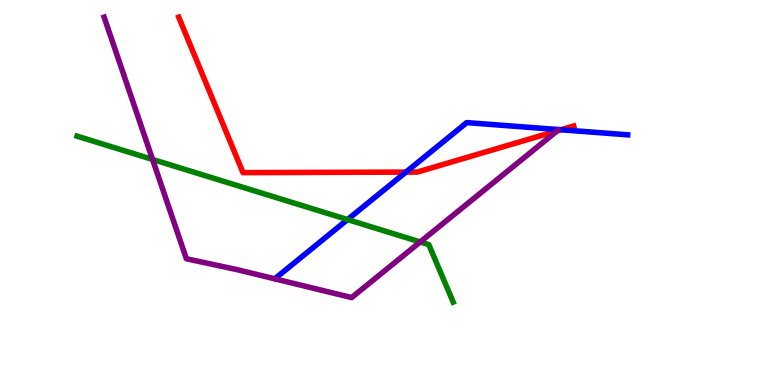[{'lines': ['blue', 'red'], 'intersections': [{'x': 5.24, 'y': 5.53}, {'x': 7.24, 'y': 6.63}]}, {'lines': ['green', 'red'], 'intersections': []}, {'lines': ['purple', 'red'], 'intersections': [{'x': 7.19, 'y': 6.6}]}, {'lines': ['blue', 'green'], 'intersections': [{'x': 4.48, 'y': 4.3}]}, {'lines': ['blue', 'purple'], 'intersections': []}, {'lines': ['green', 'purple'], 'intersections': [{'x': 1.97, 'y': 5.86}, {'x': 5.42, 'y': 3.72}]}]